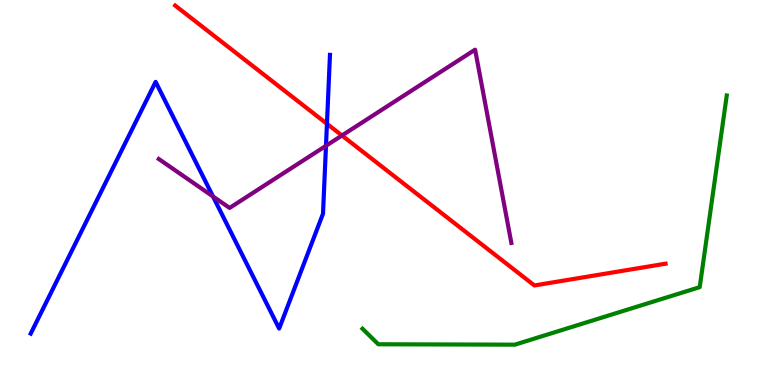[{'lines': ['blue', 'red'], 'intersections': [{'x': 4.22, 'y': 6.78}]}, {'lines': ['green', 'red'], 'intersections': []}, {'lines': ['purple', 'red'], 'intersections': [{'x': 4.41, 'y': 6.48}]}, {'lines': ['blue', 'green'], 'intersections': []}, {'lines': ['blue', 'purple'], 'intersections': [{'x': 2.75, 'y': 4.9}, {'x': 4.21, 'y': 6.21}]}, {'lines': ['green', 'purple'], 'intersections': []}]